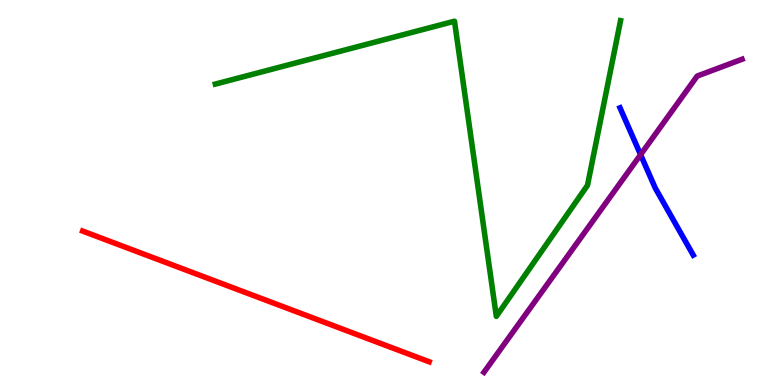[{'lines': ['blue', 'red'], 'intersections': []}, {'lines': ['green', 'red'], 'intersections': []}, {'lines': ['purple', 'red'], 'intersections': []}, {'lines': ['blue', 'green'], 'intersections': []}, {'lines': ['blue', 'purple'], 'intersections': [{'x': 8.27, 'y': 5.98}]}, {'lines': ['green', 'purple'], 'intersections': []}]